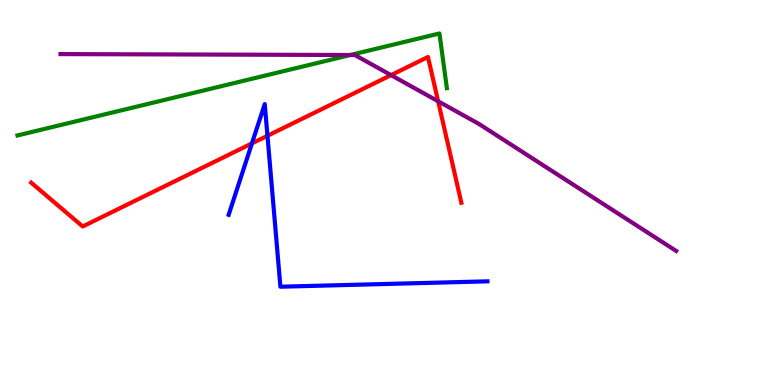[{'lines': ['blue', 'red'], 'intersections': [{'x': 3.25, 'y': 6.28}, {'x': 3.45, 'y': 6.47}]}, {'lines': ['green', 'red'], 'intersections': []}, {'lines': ['purple', 'red'], 'intersections': [{'x': 5.05, 'y': 8.05}, {'x': 5.65, 'y': 7.37}]}, {'lines': ['blue', 'green'], 'intersections': []}, {'lines': ['blue', 'purple'], 'intersections': []}, {'lines': ['green', 'purple'], 'intersections': [{'x': 4.52, 'y': 8.57}]}]